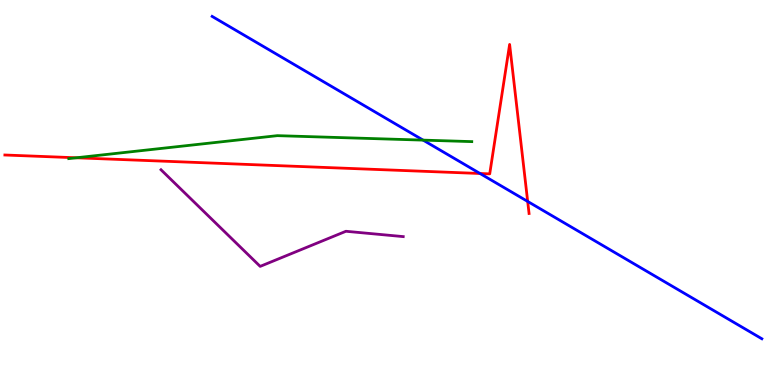[{'lines': ['blue', 'red'], 'intersections': [{'x': 6.19, 'y': 5.49}, {'x': 6.81, 'y': 4.77}]}, {'lines': ['green', 'red'], 'intersections': [{'x': 0.985, 'y': 5.9}]}, {'lines': ['purple', 'red'], 'intersections': []}, {'lines': ['blue', 'green'], 'intersections': [{'x': 5.46, 'y': 6.36}]}, {'lines': ['blue', 'purple'], 'intersections': []}, {'lines': ['green', 'purple'], 'intersections': []}]